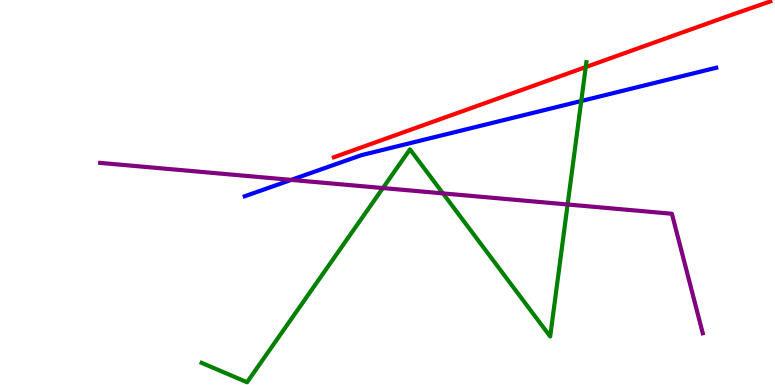[{'lines': ['blue', 'red'], 'intersections': []}, {'lines': ['green', 'red'], 'intersections': [{'x': 7.56, 'y': 8.26}]}, {'lines': ['purple', 'red'], 'intersections': []}, {'lines': ['blue', 'green'], 'intersections': [{'x': 7.5, 'y': 7.38}]}, {'lines': ['blue', 'purple'], 'intersections': [{'x': 3.76, 'y': 5.33}]}, {'lines': ['green', 'purple'], 'intersections': [{'x': 4.94, 'y': 5.12}, {'x': 5.72, 'y': 4.98}, {'x': 7.32, 'y': 4.69}]}]